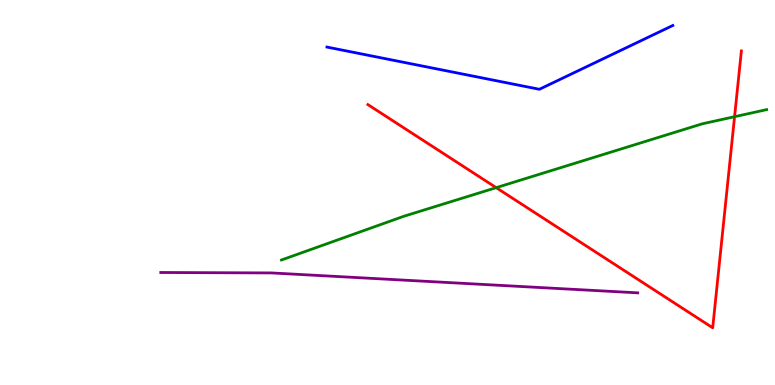[{'lines': ['blue', 'red'], 'intersections': []}, {'lines': ['green', 'red'], 'intersections': [{'x': 6.4, 'y': 5.13}, {'x': 9.48, 'y': 6.97}]}, {'lines': ['purple', 'red'], 'intersections': []}, {'lines': ['blue', 'green'], 'intersections': []}, {'lines': ['blue', 'purple'], 'intersections': []}, {'lines': ['green', 'purple'], 'intersections': []}]